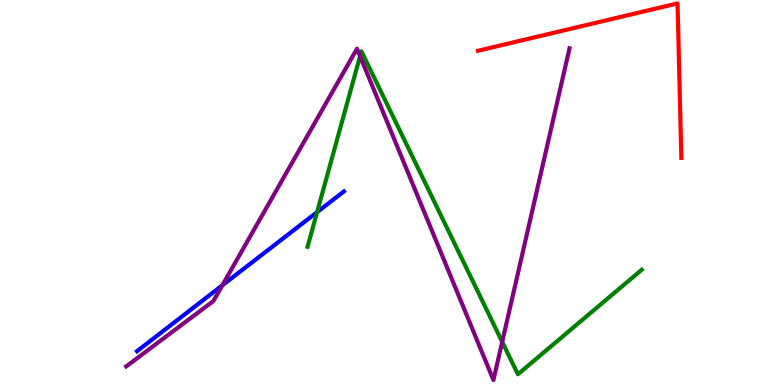[{'lines': ['blue', 'red'], 'intersections': []}, {'lines': ['green', 'red'], 'intersections': []}, {'lines': ['purple', 'red'], 'intersections': []}, {'lines': ['blue', 'green'], 'intersections': [{'x': 4.09, 'y': 4.49}]}, {'lines': ['blue', 'purple'], 'intersections': [{'x': 2.87, 'y': 2.59}]}, {'lines': ['green', 'purple'], 'intersections': [{'x': 4.65, 'y': 8.54}, {'x': 6.48, 'y': 1.12}]}]